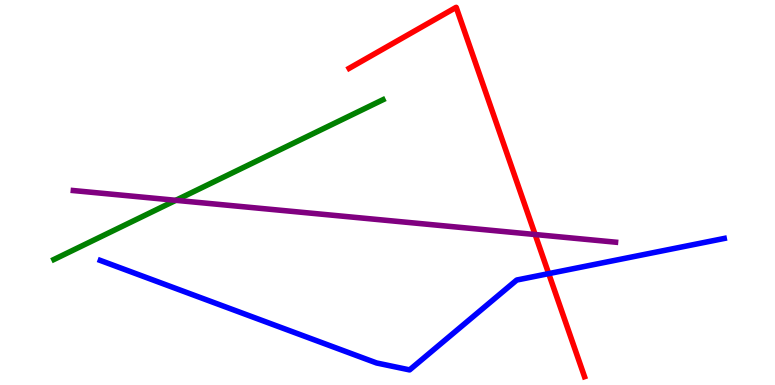[{'lines': ['blue', 'red'], 'intersections': [{'x': 7.08, 'y': 2.89}]}, {'lines': ['green', 'red'], 'intersections': []}, {'lines': ['purple', 'red'], 'intersections': [{'x': 6.9, 'y': 3.91}]}, {'lines': ['blue', 'green'], 'intersections': []}, {'lines': ['blue', 'purple'], 'intersections': []}, {'lines': ['green', 'purple'], 'intersections': [{'x': 2.27, 'y': 4.8}]}]